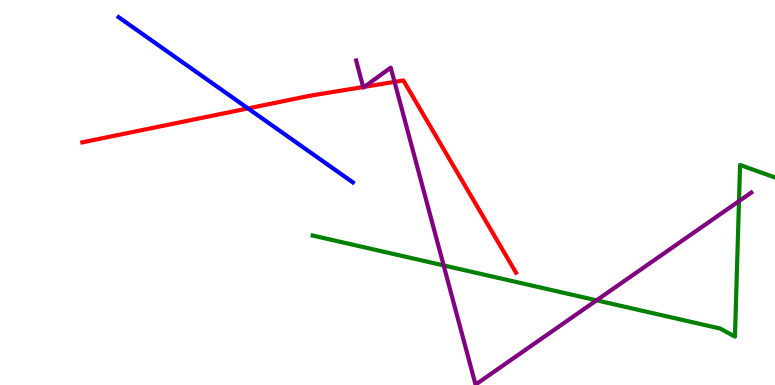[{'lines': ['blue', 'red'], 'intersections': [{'x': 3.2, 'y': 7.18}]}, {'lines': ['green', 'red'], 'intersections': []}, {'lines': ['purple', 'red'], 'intersections': [{'x': 4.69, 'y': 7.74}, {'x': 4.7, 'y': 7.75}, {'x': 5.09, 'y': 7.87}]}, {'lines': ['blue', 'green'], 'intersections': []}, {'lines': ['blue', 'purple'], 'intersections': []}, {'lines': ['green', 'purple'], 'intersections': [{'x': 5.72, 'y': 3.11}, {'x': 7.7, 'y': 2.2}, {'x': 9.54, 'y': 4.78}]}]